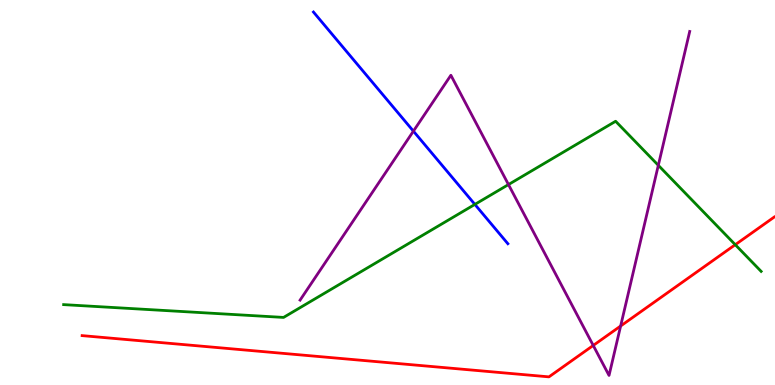[{'lines': ['blue', 'red'], 'intersections': []}, {'lines': ['green', 'red'], 'intersections': [{'x': 9.49, 'y': 3.64}]}, {'lines': ['purple', 'red'], 'intersections': [{'x': 7.65, 'y': 1.03}, {'x': 8.01, 'y': 1.53}]}, {'lines': ['blue', 'green'], 'intersections': [{'x': 6.13, 'y': 4.69}]}, {'lines': ['blue', 'purple'], 'intersections': [{'x': 5.33, 'y': 6.59}]}, {'lines': ['green', 'purple'], 'intersections': [{'x': 6.56, 'y': 5.21}, {'x': 8.49, 'y': 5.71}]}]